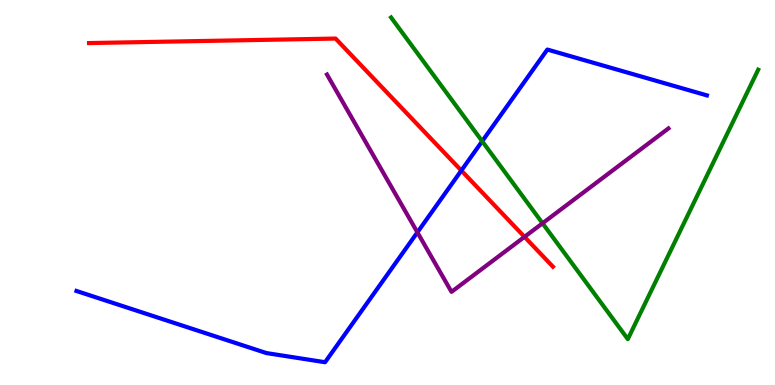[{'lines': ['blue', 'red'], 'intersections': [{'x': 5.95, 'y': 5.57}]}, {'lines': ['green', 'red'], 'intersections': []}, {'lines': ['purple', 'red'], 'intersections': [{'x': 6.77, 'y': 3.85}]}, {'lines': ['blue', 'green'], 'intersections': [{'x': 6.22, 'y': 6.33}]}, {'lines': ['blue', 'purple'], 'intersections': [{'x': 5.39, 'y': 3.97}]}, {'lines': ['green', 'purple'], 'intersections': [{'x': 7.0, 'y': 4.2}]}]